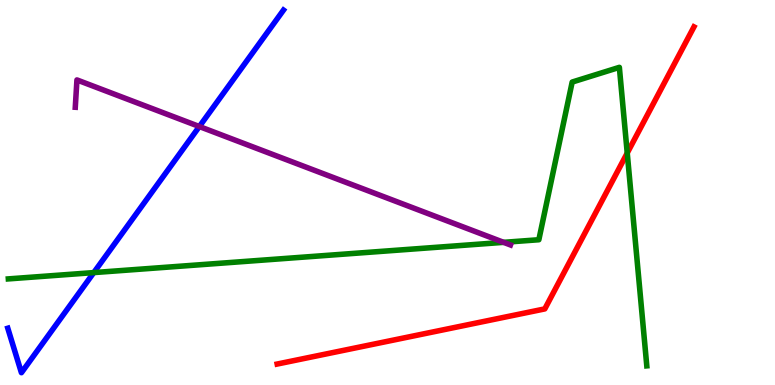[{'lines': ['blue', 'red'], 'intersections': []}, {'lines': ['green', 'red'], 'intersections': [{'x': 8.09, 'y': 6.03}]}, {'lines': ['purple', 'red'], 'intersections': []}, {'lines': ['blue', 'green'], 'intersections': [{'x': 1.21, 'y': 2.92}]}, {'lines': ['blue', 'purple'], 'intersections': [{'x': 2.57, 'y': 6.71}]}, {'lines': ['green', 'purple'], 'intersections': [{'x': 6.5, 'y': 3.71}]}]